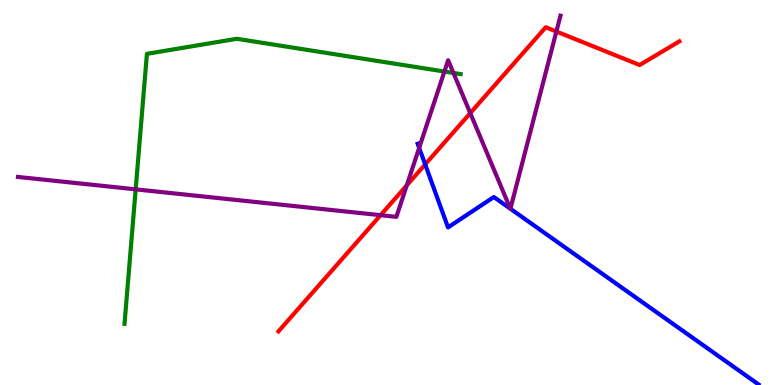[{'lines': ['blue', 'red'], 'intersections': [{'x': 5.49, 'y': 5.73}]}, {'lines': ['green', 'red'], 'intersections': []}, {'lines': ['purple', 'red'], 'intersections': [{'x': 4.91, 'y': 4.41}, {'x': 5.25, 'y': 5.19}, {'x': 6.07, 'y': 7.06}, {'x': 7.18, 'y': 9.18}]}, {'lines': ['blue', 'green'], 'intersections': []}, {'lines': ['blue', 'purple'], 'intersections': [{'x': 5.41, 'y': 6.16}, {'x': 6.58, 'y': 4.58}, {'x': 6.59, 'y': 4.58}]}, {'lines': ['green', 'purple'], 'intersections': [{'x': 1.75, 'y': 5.08}, {'x': 5.73, 'y': 8.14}, {'x': 5.85, 'y': 8.11}]}]